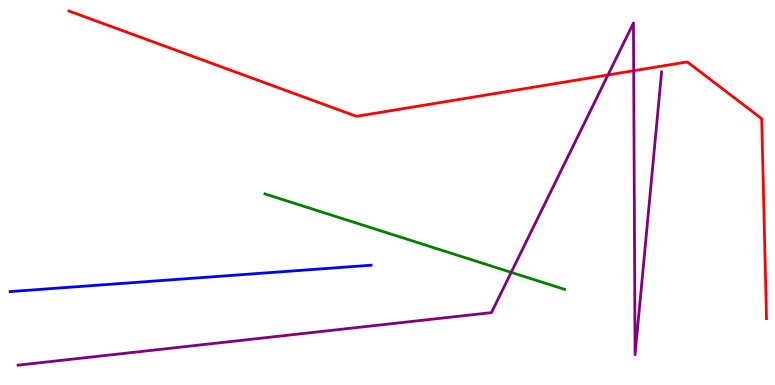[{'lines': ['blue', 'red'], 'intersections': []}, {'lines': ['green', 'red'], 'intersections': []}, {'lines': ['purple', 'red'], 'intersections': [{'x': 7.85, 'y': 8.05}, {'x': 8.18, 'y': 8.16}]}, {'lines': ['blue', 'green'], 'intersections': []}, {'lines': ['blue', 'purple'], 'intersections': []}, {'lines': ['green', 'purple'], 'intersections': [{'x': 6.6, 'y': 2.93}]}]